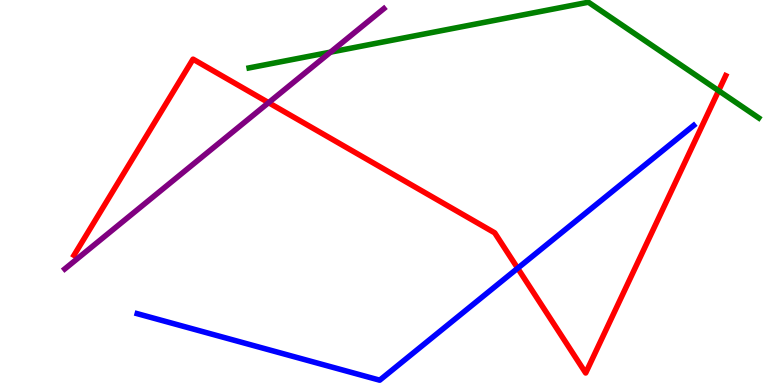[{'lines': ['blue', 'red'], 'intersections': [{'x': 6.68, 'y': 3.03}]}, {'lines': ['green', 'red'], 'intersections': [{'x': 9.27, 'y': 7.64}]}, {'lines': ['purple', 'red'], 'intersections': [{'x': 3.47, 'y': 7.33}]}, {'lines': ['blue', 'green'], 'intersections': []}, {'lines': ['blue', 'purple'], 'intersections': []}, {'lines': ['green', 'purple'], 'intersections': [{'x': 4.26, 'y': 8.65}]}]